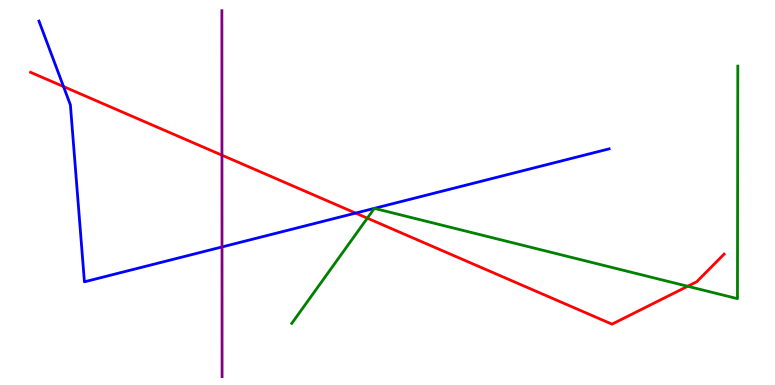[{'lines': ['blue', 'red'], 'intersections': [{'x': 0.82, 'y': 7.75}, {'x': 4.59, 'y': 4.47}]}, {'lines': ['green', 'red'], 'intersections': [{'x': 4.74, 'y': 4.33}, {'x': 8.87, 'y': 2.56}]}, {'lines': ['purple', 'red'], 'intersections': [{'x': 2.86, 'y': 5.97}]}, {'lines': ['blue', 'green'], 'intersections': []}, {'lines': ['blue', 'purple'], 'intersections': [{'x': 2.86, 'y': 3.59}]}, {'lines': ['green', 'purple'], 'intersections': []}]